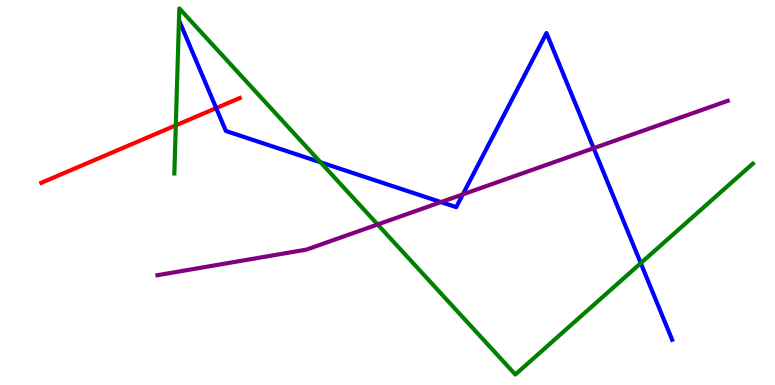[{'lines': ['blue', 'red'], 'intersections': [{'x': 2.79, 'y': 7.19}]}, {'lines': ['green', 'red'], 'intersections': [{'x': 2.27, 'y': 6.74}]}, {'lines': ['purple', 'red'], 'intersections': []}, {'lines': ['blue', 'green'], 'intersections': [{'x': 4.14, 'y': 5.79}, {'x': 8.27, 'y': 3.16}]}, {'lines': ['blue', 'purple'], 'intersections': [{'x': 5.69, 'y': 4.75}, {'x': 5.97, 'y': 4.95}, {'x': 7.66, 'y': 6.15}]}, {'lines': ['green', 'purple'], 'intersections': [{'x': 4.87, 'y': 4.17}]}]